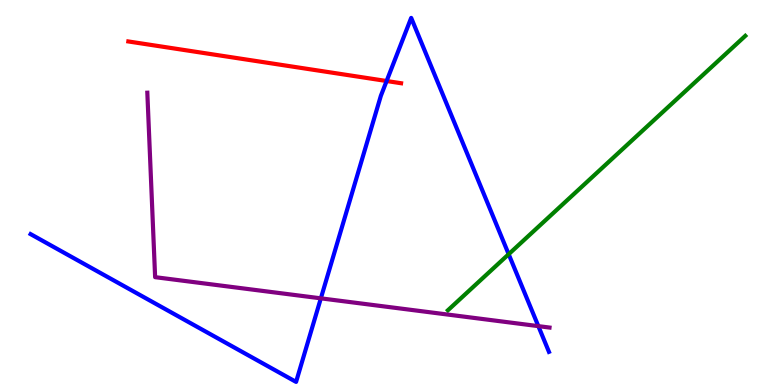[{'lines': ['blue', 'red'], 'intersections': [{'x': 4.99, 'y': 7.9}]}, {'lines': ['green', 'red'], 'intersections': []}, {'lines': ['purple', 'red'], 'intersections': []}, {'lines': ['blue', 'green'], 'intersections': [{'x': 6.56, 'y': 3.4}]}, {'lines': ['blue', 'purple'], 'intersections': [{'x': 4.14, 'y': 2.25}, {'x': 6.95, 'y': 1.53}]}, {'lines': ['green', 'purple'], 'intersections': []}]